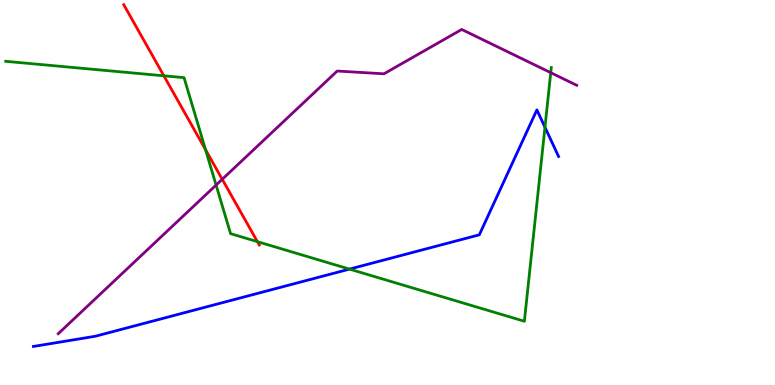[{'lines': ['blue', 'red'], 'intersections': []}, {'lines': ['green', 'red'], 'intersections': [{'x': 2.11, 'y': 8.03}, {'x': 2.65, 'y': 6.11}, {'x': 3.32, 'y': 3.72}]}, {'lines': ['purple', 'red'], 'intersections': [{'x': 2.87, 'y': 5.34}]}, {'lines': ['blue', 'green'], 'intersections': [{'x': 4.51, 'y': 3.01}, {'x': 7.03, 'y': 6.7}]}, {'lines': ['blue', 'purple'], 'intersections': []}, {'lines': ['green', 'purple'], 'intersections': [{'x': 2.79, 'y': 5.19}, {'x': 7.11, 'y': 8.11}]}]